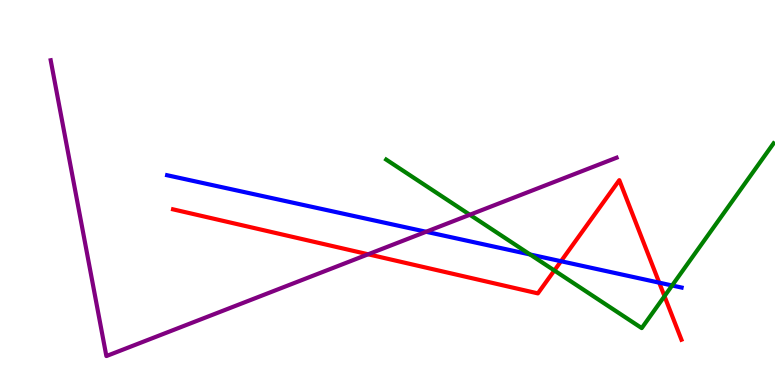[{'lines': ['blue', 'red'], 'intersections': [{'x': 7.24, 'y': 3.21}, {'x': 8.51, 'y': 2.66}]}, {'lines': ['green', 'red'], 'intersections': [{'x': 7.15, 'y': 2.97}, {'x': 8.57, 'y': 2.31}]}, {'lines': ['purple', 'red'], 'intersections': [{'x': 4.75, 'y': 3.4}]}, {'lines': ['blue', 'green'], 'intersections': [{'x': 6.84, 'y': 3.39}, {'x': 8.67, 'y': 2.58}]}, {'lines': ['blue', 'purple'], 'intersections': [{'x': 5.5, 'y': 3.98}]}, {'lines': ['green', 'purple'], 'intersections': [{'x': 6.06, 'y': 4.42}]}]